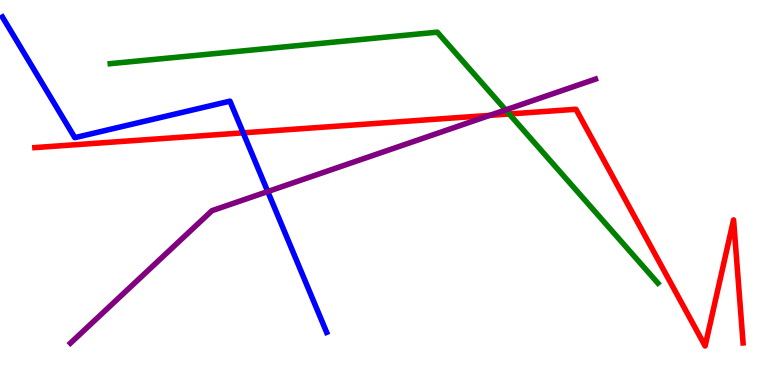[{'lines': ['blue', 'red'], 'intersections': [{'x': 3.14, 'y': 6.55}]}, {'lines': ['green', 'red'], 'intersections': [{'x': 6.57, 'y': 7.04}]}, {'lines': ['purple', 'red'], 'intersections': [{'x': 6.32, 'y': 7.0}]}, {'lines': ['blue', 'green'], 'intersections': []}, {'lines': ['blue', 'purple'], 'intersections': [{'x': 3.45, 'y': 5.02}]}, {'lines': ['green', 'purple'], 'intersections': [{'x': 6.52, 'y': 7.14}]}]